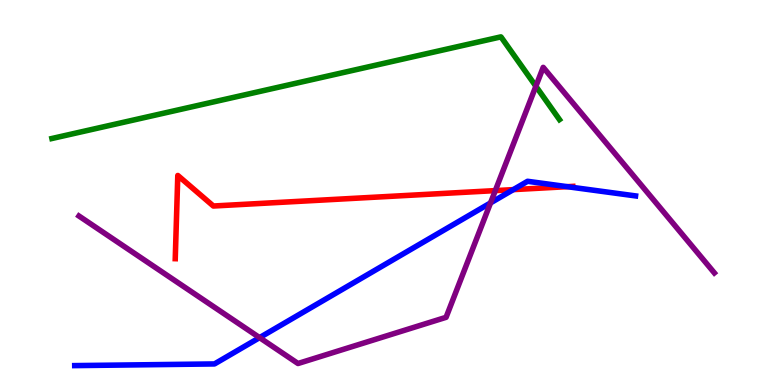[{'lines': ['blue', 'red'], 'intersections': [{'x': 6.62, 'y': 5.07}, {'x': 7.32, 'y': 5.15}]}, {'lines': ['green', 'red'], 'intersections': []}, {'lines': ['purple', 'red'], 'intersections': [{'x': 6.39, 'y': 5.05}]}, {'lines': ['blue', 'green'], 'intersections': []}, {'lines': ['blue', 'purple'], 'intersections': [{'x': 3.35, 'y': 1.23}, {'x': 6.33, 'y': 4.73}]}, {'lines': ['green', 'purple'], 'intersections': [{'x': 6.91, 'y': 7.76}]}]